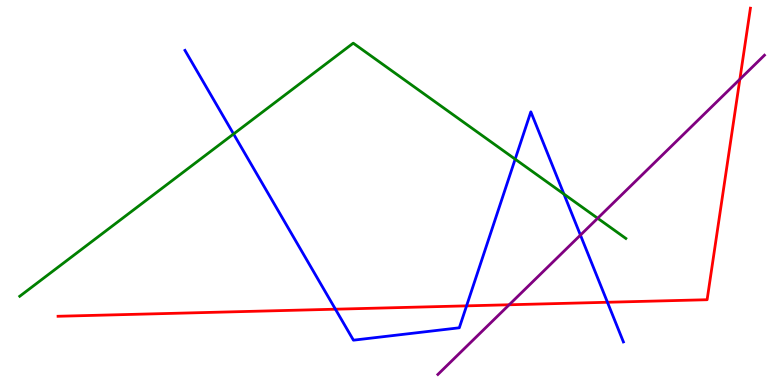[{'lines': ['blue', 'red'], 'intersections': [{'x': 4.33, 'y': 1.97}, {'x': 6.02, 'y': 2.06}, {'x': 7.84, 'y': 2.15}]}, {'lines': ['green', 'red'], 'intersections': []}, {'lines': ['purple', 'red'], 'intersections': [{'x': 6.57, 'y': 2.08}, {'x': 9.55, 'y': 7.94}]}, {'lines': ['blue', 'green'], 'intersections': [{'x': 3.01, 'y': 6.52}, {'x': 6.65, 'y': 5.87}, {'x': 7.28, 'y': 4.96}]}, {'lines': ['blue', 'purple'], 'intersections': [{'x': 7.49, 'y': 3.89}]}, {'lines': ['green', 'purple'], 'intersections': [{'x': 7.71, 'y': 4.33}]}]